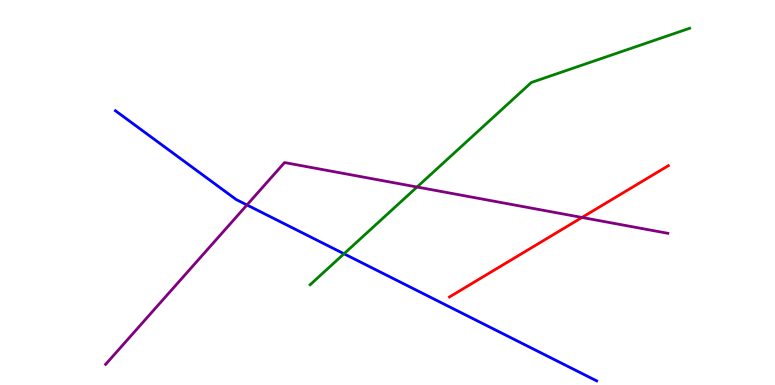[{'lines': ['blue', 'red'], 'intersections': []}, {'lines': ['green', 'red'], 'intersections': []}, {'lines': ['purple', 'red'], 'intersections': [{'x': 7.51, 'y': 4.35}]}, {'lines': ['blue', 'green'], 'intersections': [{'x': 4.44, 'y': 3.41}]}, {'lines': ['blue', 'purple'], 'intersections': [{'x': 3.19, 'y': 4.68}]}, {'lines': ['green', 'purple'], 'intersections': [{'x': 5.38, 'y': 5.14}]}]